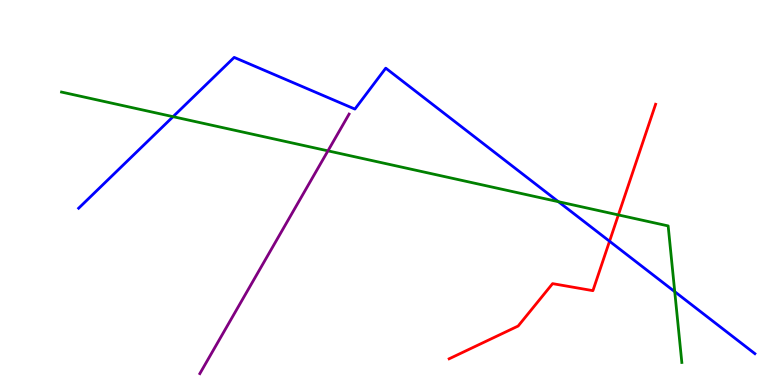[{'lines': ['blue', 'red'], 'intersections': [{'x': 7.86, 'y': 3.73}]}, {'lines': ['green', 'red'], 'intersections': [{'x': 7.98, 'y': 4.42}]}, {'lines': ['purple', 'red'], 'intersections': []}, {'lines': ['blue', 'green'], 'intersections': [{'x': 2.23, 'y': 6.97}, {'x': 7.21, 'y': 4.76}, {'x': 8.71, 'y': 2.42}]}, {'lines': ['blue', 'purple'], 'intersections': []}, {'lines': ['green', 'purple'], 'intersections': [{'x': 4.23, 'y': 6.08}]}]